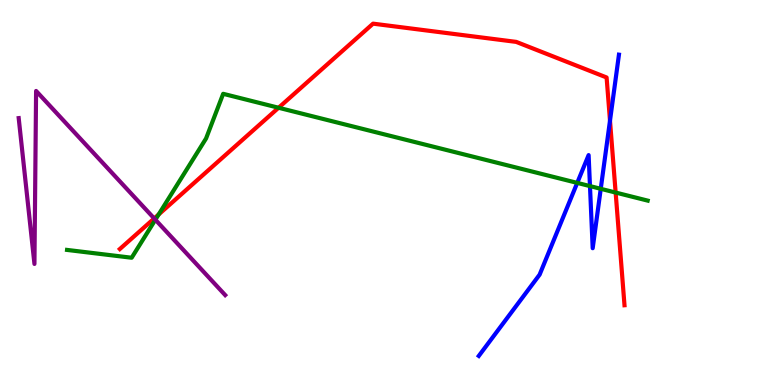[{'lines': ['blue', 'red'], 'intersections': [{'x': 7.87, 'y': 6.87}]}, {'lines': ['green', 'red'], 'intersections': [{'x': 2.05, 'y': 4.43}, {'x': 3.59, 'y': 7.2}, {'x': 7.94, 'y': 5.0}]}, {'lines': ['purple', 'red'], 'intersections': [{'x': 1.99, 'y': 4.33}]}, {'lines': ['blue', 'green'], 'intersections': [{'x': 7.45, 'y': 5.25}, {'x': 7.61, 'y': 5.17}, {'x': 7.75, 'y': 5.1}]}, {'lines': ['blue', 'purple'], 'intersections': []}, {'lines': ['green', 'purple'], 'intersections': [{'x': 2.0, 'y': 4.29}]}]